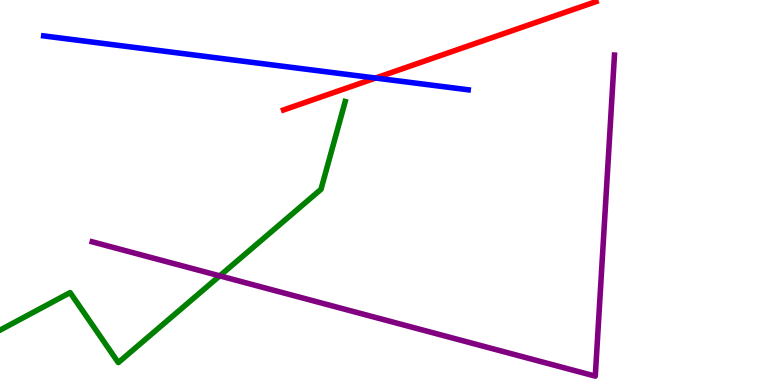[{'lines': ['blue', 'red'], 'intersections': [{'x': 4.85, 'y': 7.97}]}, {'lines': ['green', 'red'], 'intersections': []}, {'lines': ['purple', 'red'], 'intersections': []}, {'lines': ['blue', 'green'], 'intersections': []}, {'lines': ['blue', 'purple'], 'intersections': []}, {'lines': ['green', 'purple'], 'intersections': [{'x': 2.84, 'y': 2.83}]}]